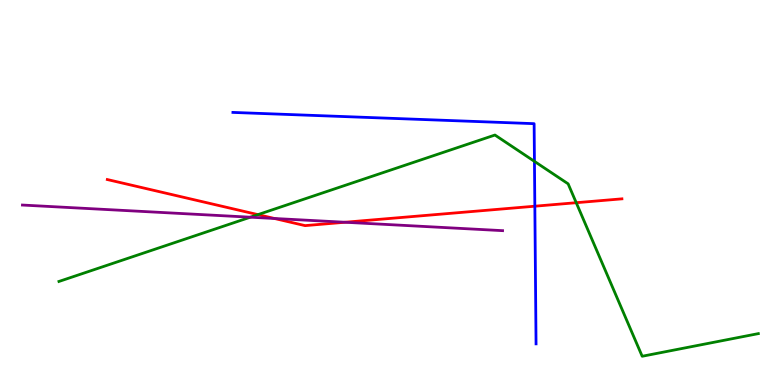[{'lines': ['blue', 'red'], 'intersections': [{'x': 6.9, 'y': 4.64}]}, {'lines': ['green', 'red'], 'intersections': [{'x': 3.33, 'y': 4.43}, {'x': 7.44, 'y': 4.73}]}, {'lines': ['purple', 'red'], 'intersections': [{'x': 3.54, 'y': 4.33}, {'x': 4.45, 'y': 4.23}]}, {'lines': ['blue', 'green'], 'intersections': [{'x': 6.9, 'y': 5.81}]}, {'lines': ['blue', 'purple'], 'intersections': []}, {'lines': ['green', 'purple'], 'intersections': [{'x': 3.23, 'y': 4.36}]}]